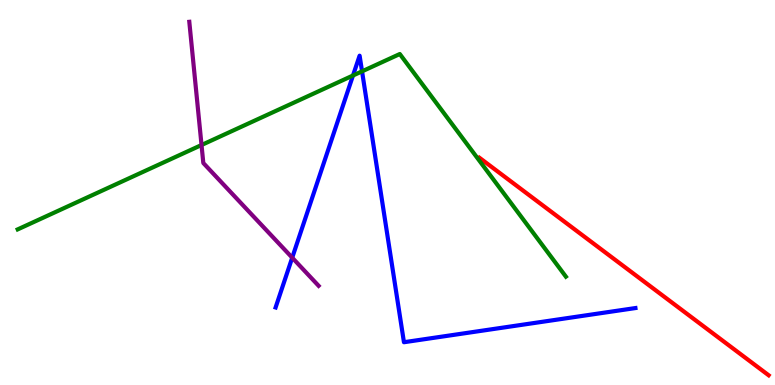[{'lines': ['blue', 'red'], 'intersections': []}, {'lines': ['green', 'red'], 'intersections': []}, {'lines': ['purple', 'red'], 'intersections': []}, {'lines': ['blue', 'green'], 'intersections': [{'x': 4.55, 'y': 8.04}, {'x': 4.67, 'y': 8.15}]}, {'lines': ['blue', 'purple'], 'intersections': [{'x': 3.77, 'y': 3.31}]}, {'lines': ['green', 'purple'], 'intersections': [{'x': 2.6, 'y': 6.23}]}]